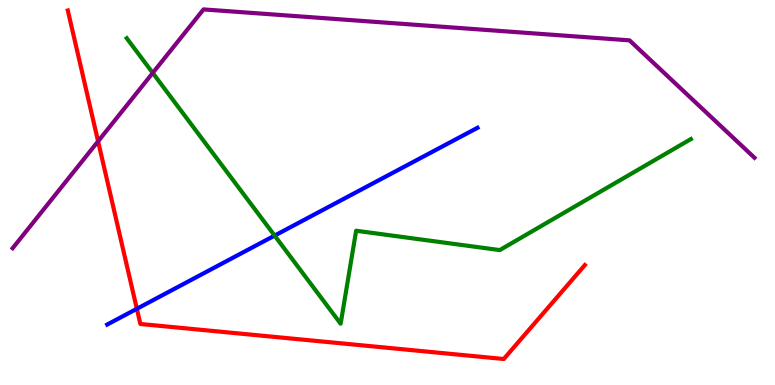[{'lines': ['blue', 'red'], 'intersections': [{'x': 1.77, 'y': 1.98}]}, {'lines': ['green', 'red'], 'intersections': []}, {'lines': ['purple', 'red'], 'intersections': [{'x': 1.27, 'y': 6.33}]}, {'lines': ['blue', 'green'], 'intersections': [{'x': 3.54, 'y': 3.88}]}, {'lines': ['blue', 'purple'], 'intersections': []}, {'lines': ['green', 'purple'], 'intersections': [{'x': 1.97, 'y': 8.11}]}]